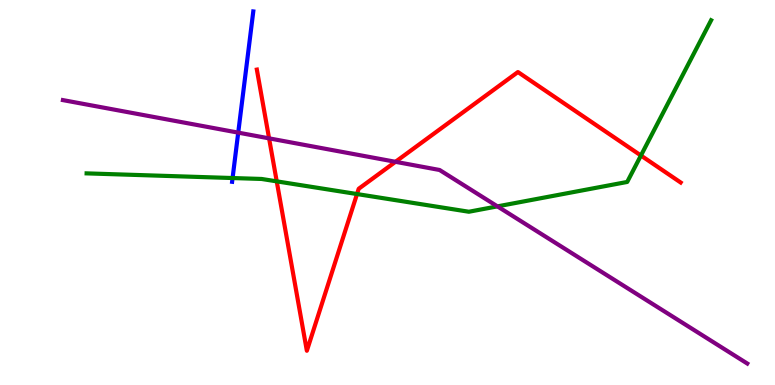[{'lines': ['blue', 'red'], 'intersections': []}, {'lines': ['green', 'red'], 'intersections': [{'x': 3.57, 'y': 5.29}, {'x': 4.61, 'y': 4.96}, {'x': 8.27, 'y': 5.96}]}, {'lines': ['purple', 'red'], 'intersections': [{'x': 3.47, 'y': 6.41}, {'x': 5.1, 'y': 5.8}]}, {'lines': ['blue', 'green'], 'intersections': [{'x': 3.0, 'y': 5.38}]}, {'lines': ['blue', 'purple'], 'intersections': [{'x': 3.07, 'y': 6.56}]}, {'lines': ['green', 'purple'], 'intersections': [{'x': 6.42, 'y': 4.64}]}]